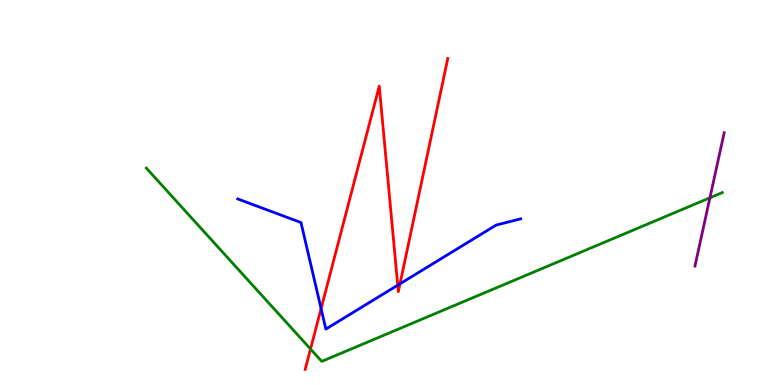[{'lines': ['blue', 'red'], 'intersections': [{'x': 4.14, 'y': 1.98}, {'x': 5.13, 'y': 2.59}, {'x': 5.16, 'y': 2.63}]}, {'lines': ['green', 'red'], 'intersections': [{'x': 4.01, 'y': 0.935}]}, {'lines': ['purple', 'red'], 'intersections': []}, {'lines': ['blue', 'green'], 'intersections': []}, {'lines': ['blue', 'purple'], 'intersections': []}, {'lines': ['green', 'purple'], 'intersections': [{'x': 9.16, 'y': 4.86}]}]